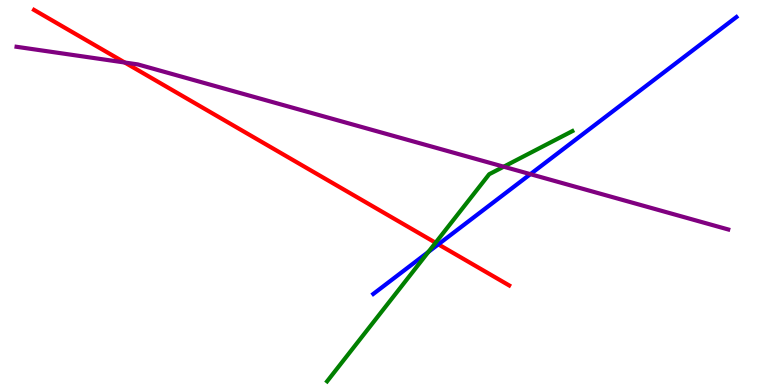[{'lines': ['blue', 'red'], 'intersections': [{'x': 5.66, 'y': 3.65}]}, {'lines': ['green', 'red'], 'intersections': [{'x': 5.62, 'y': 3.69}]}, {'lines': ['purple', 'red'], 'intersections': [{'x': 1.61, 'y': 8.38}]}, {'lines': ['blue', 'green'], 'intersections': [{'x': 5.53, 'y': 3.46}]}, {'lines': ['blue', 'purple'], 'intersections': [{'x': 6.84, 'y': 5.48}]}, {'lines': ['green', 'purple'], 'intersections': [{'x': 6.5, 'y': 5.67}]}]